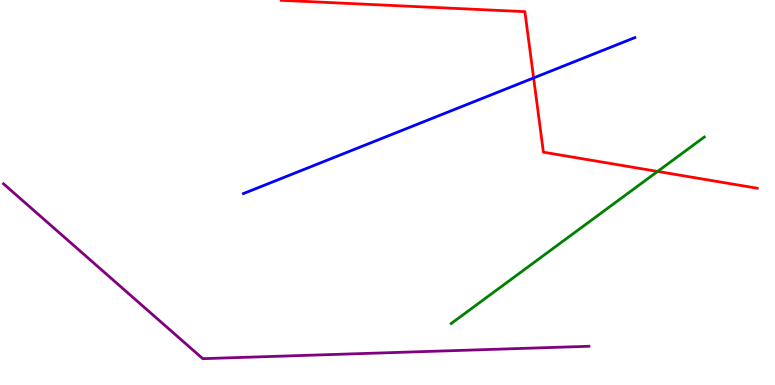[{'lines': ['blue', 'red'], 'intersections': [{'x': 6.89, 'y': 7.98}]}, {'lines': ['green', 'red'], 'intersections': [{'x': 8.49, 'y': 5.55}]}, {'lines': ['purple', 'red'], 'intersections': []}, {'lines': ['blue', 'green'], 'intersections': []}, {'lines': ['blue', 'purple'], 'intersections': []}, {'lines': ['green', 'purple'], 'intersections': []}]